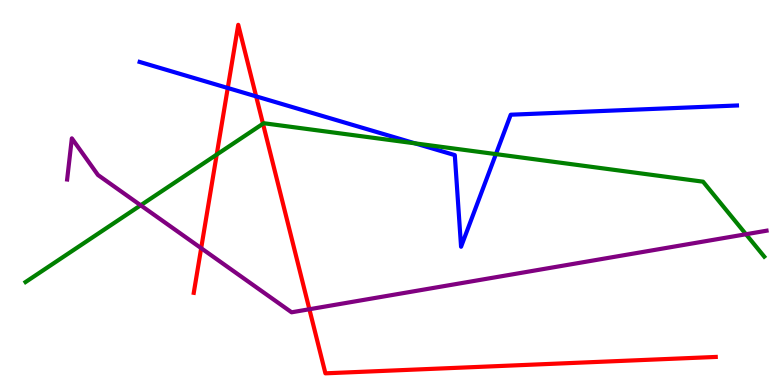[{'lines': ['blue', 'red'], 'intersections': [{'x': 2.94, 'y': 7.71}, {'x': 3.31, 'y': 7.5}]}, {'lines': ['green', 'red'], 'intersections': [{'x': 2.8, 'y': 5.98}, {'x': 3.39, 'y': 6.79}]}, {'lines': ['purple', 'red'], 'intersections': [{'x': 2.6, 'y': 3.55}, {'x': 3.99, 'y': 1.97}]}, {'lines': ['blue', 'green'], 'intersections': [{'x': 5.36, 'y': 6.28}, {'x': 6.4, 'y': 6.0}]}, {'lines': ['blue', 'purple'], 'intersections': []}, {'lines': ['green', 'purple'], 'intersections': [{'x': 1.82, 'y': 4.67}, {'x': 9.63, 'y': 3.92}]}]